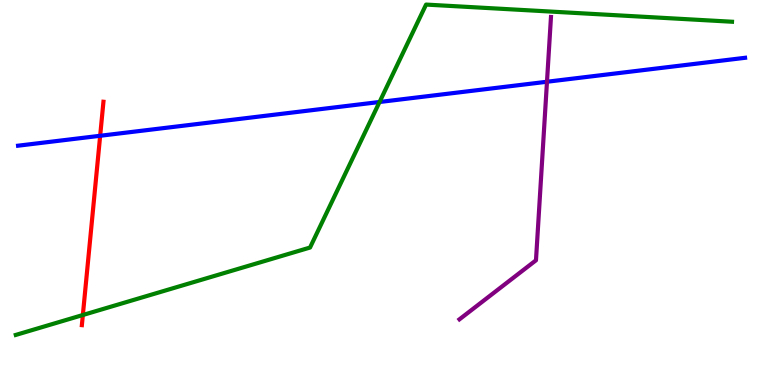[{'lines': ['blue', 'red'], 'intersections': [{'x': 1.29, 'y': 6.47}]}, {'lines': ['green', 'red'], 'intersections': [{'x': 1.07, 'y': 1.82}]}, {'lines': ['purple', 'red'], 'intersections': []}, {'lines': ['blue', 'green'], 'intersections': [{'x': 4.9, 'y': 7.35}]}, {'lines': ['blue', 'purple'], 'intersections': [{'x': 7.06, 'y': 7.88}]}, {'lines': ['green', 'purple'], 'intersections': []}]